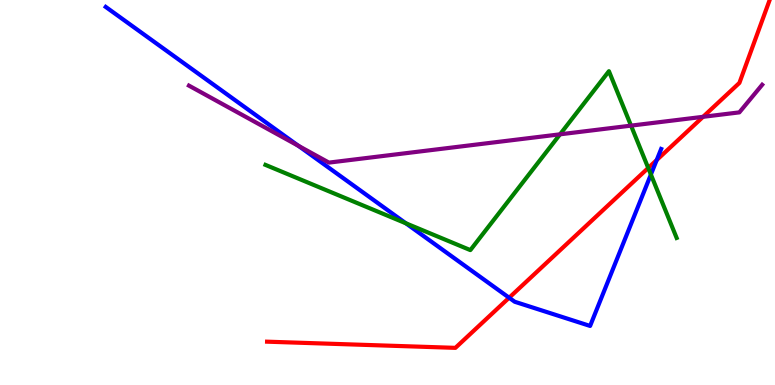[{'lines': ['blue', 'red'], 'intersections': [{'x': 6.57, 'y': 2.27}, {'x': 8.47, 'y': 5.84}]}, {'lines': ['green', 'red'], 'intersections': [{'x': 8.36, 'y': 5.64}]}, {'lines': ['purple', 'red'], 'intersections': [{'x': 9.07, 'y': 6.97}]}, {'lines': ['blue', 'green'], 'intersections': [{'x': 5.24, 'y': 4.2}, {'x': 8.4, 'y': 5.47}]}, {'lines': ['blue', 'purple'], 'intersections': [{'x': 3.85, 'y': 6.21}]}, {'lines': ['green', 'purple'], 'intersections': [{'x': 7.23, 'y': 6.51}, {'x': 8.14, 'y': 6.74}]}]